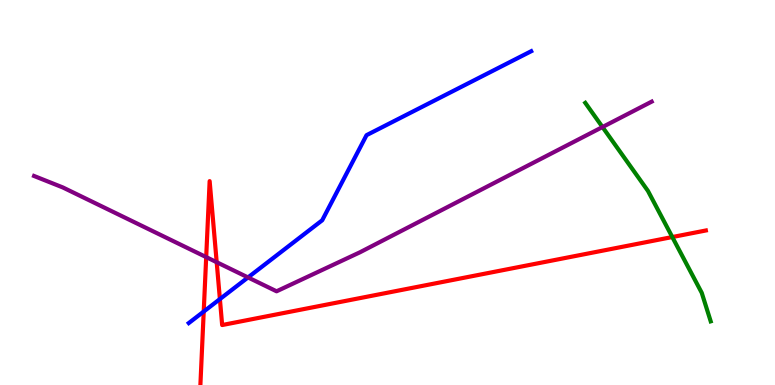[{'lines': ['blue', 'red'], 'intersections': [{'x': 2.63, 'y': 1.91}, {'x': 2.84, 'y': 2.23}]}, {'lines': ['green', 'red'], 'intersections': [{'x': 8.67, 'y': 3.84}]}, {'lines': ['purple', 'red'], 'intersections': [{'x': 2.66, 'y': 3.32}, {'x': 2.8, 'y': 3.19}]}, {'lines': ['blue', 'green'], 'intersections': []}, {'lines': ['blue', 'purple'], 'intersections': [{'x': 3.2, 'y': 2.79}]}, {'lines': ['green', 'purple'], 'intersections': [{'x': 7.77, 'y': 6.7}]}]